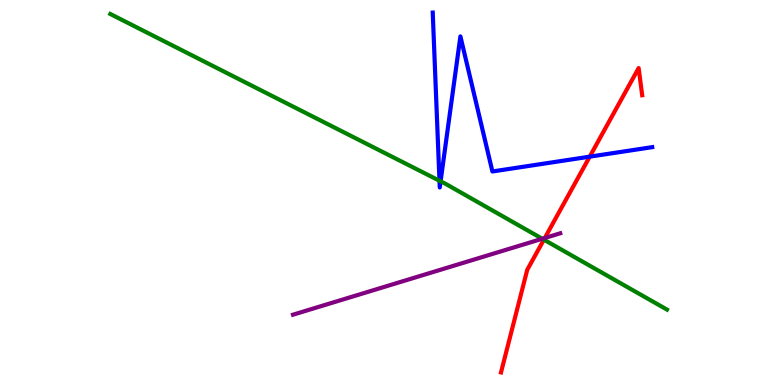[{'lines': ['blue', 'red'], 'intersections': [{'x': 7.61, 'y': 5.93}]}, {'lines': ['green', 'red'], 'intersections': [{'x': 7.02, 'y': 3.77}]}, {'lines': ['purple', 'red'], 'intersections': [{'x': 7.03, 'y': 3.82}]}, {'lines': ['blue', 'green'], 'intersections': [{'x': 5.67, 'y': 5.31}, {'x': 5.69, 'y': 5.29}]}, {'lines': ['blue', 'purple'], 'intersections': []}, {'lines': ['green', 'purple'], 'intersections': [{'x': 7.0, 'y': 3.8}]}]